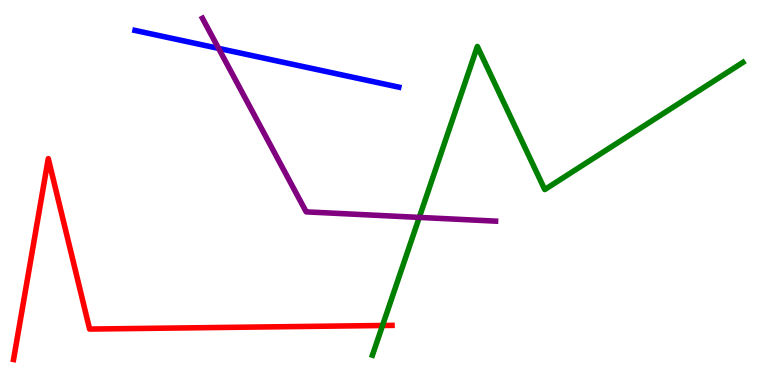[{'lines': ['blue', 'red'], 'intersections': []}, {'lines': ['green', 'red'], 'intersections': [{'x': 4.94, 'y': 1.55}]}, {'lines': ['purple', 'red'], 'intersections': []}, {'lines': ['blue', 'green'], 'intersections': []}, {'lines': ['blue', 'purple'], 'intersections': [{'x': 2.82, 'y': 8.74}]}, {'lines': ['green', 'purple'], 'intersections': [{'x': 5.41, 'y': 4.35}]}]